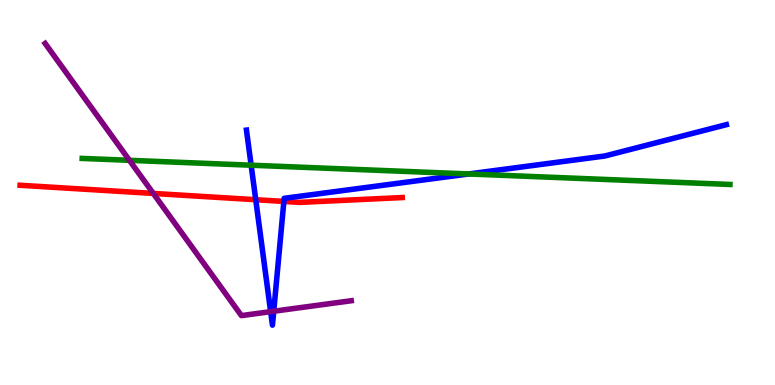[{'lines': ['blue', 'red'], 'intersections': [{'x': 3.3, 'y': 4.81}, {'x': 3.66, 'y': 4.77}]}, {'lines': ['green', 'red'], 'intersections': []}, {'lines': ['purple', 'red'], 'intersections': [{'x': 1.98, 'y': 4.98}]}, {'lines': ['blue', 'green'], 'intersections': [{'x': 3.24, 'y': 5.71}, {'x': 6.05, 'y': 5.48}]}, {'lines': ['blue', 'purple'], 'intersections': [{'x': 3.49, 'y': 1.91}, {'x': 3.53, 'y': 1.92}]}, {'lines': ['green', 'purple'], 'intersections': [{'x': 1.67, 'y': 5.84}]}]